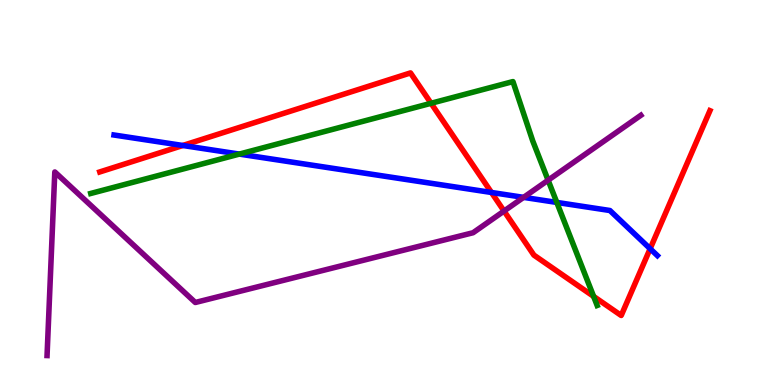[{'lines': ['blue', 'red'], 'intersections': [{'x': 2.36, 'y': 6.22}, {'x': 6.34, 'y': 5.0}, {'x': 8.39, 'y': 3.54}]}, {'lines': ['green', 'red'], 'intersections': [{'x': 5.56, 'y': 7.32}, {'x': 7.66, 'y': 2.3}]}, {'lines': ['purple', 'red'], 'intersections': [{'x': 6.5, 'y': 4.52}]}, {'lines': ['blue', 'green'], 'intersections': [{'x': 3.09, 'y': 6.0}, {'x': 7.18, 'y': 4.74}]}, {'lines': ['blue', 'purple'], 'intersections': [{'x': 6.76, 'y': 4.87}]}, {'lines': ['green', 'purple'], 'intersections': [{'x': 7.07, 'y': 5.32}]}]